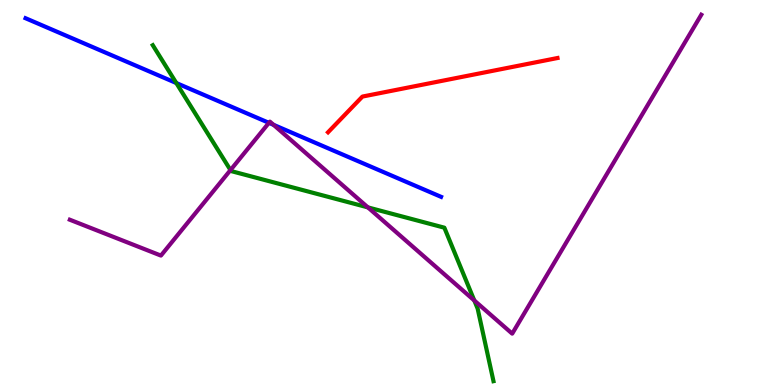[{'lines': ['blue', 'red'], 'intersections': []}, {'lines': ['green', 'red'], 'intersections': []}, {'lines': ['purple', 'red'], 'intersections': []}, {'lines': ['blue', 'green'], 'intersections': [{'x': 2.28, 'y': 7.84}]}, {'lines': ['blue', 'purple'], 'intersections': [{'x': 3.47, 'y': 6.81}, {'x': 3.53, 'y': 6.76}]}, {'lines': ['green', 'purple'], 'intersections': [{'x': 2.97, 'y': 5.58}, {'x': 4.75, 'y': 4.61}, {'x': 6.12, 'y': 2.2}]}]